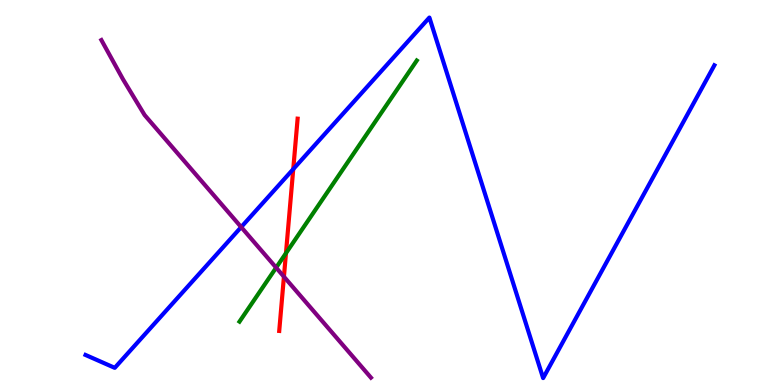[{'lines': ['blue', 'red'], 'intersections': [{'x': 3.78, 'y': 5.61}]}, {'lines': ['green', 'red'], 'intersections': [{'x': 3.69, 'y': 3.42}]}, {'lines': ['purple', 'red'], 'intersections': [{'x': 3.66, 'y': 2.81}]}, {'lines': ['blue', 'green'], 'intersections': []}, {'lines': ['blue', 'purple'], 'intersections': [{'x': 3.11, 'y': 4.1}]}, {'lines': ['green', 'purple'], 'intersections': [{'x': 3.56, 'y': 3.05}]}]